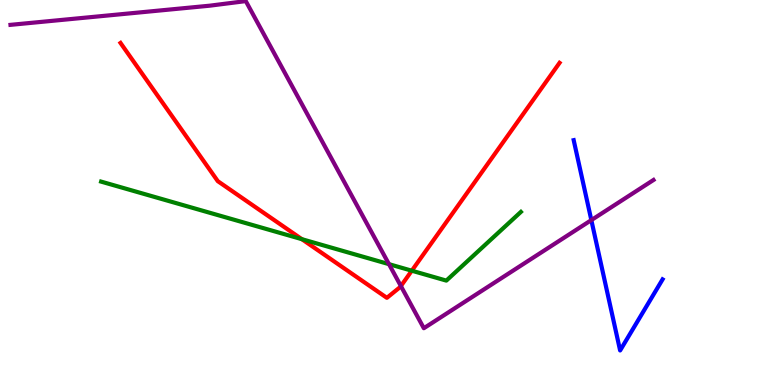[{'lines': ['blue', 'red'], 'intersections': []}, {'lines': ['green', 'red'], 'intersections': [{'x': 3.9, 'y': 3.79}, {'x': 5.31, 'y': 2.97}]}, {'lines': ['purple', 'red'], 'intersections': [{'x': 5.17, 'y': 2.57}]}, {'lines': ['blue', 'green'], 'intersections': []}, {'lines': ['blue', 'purple'], 'intersections': [{'x': 7.63, 'y': 4.28}]}, {'lines': ['green', 'purple'], 'intersections': [{'x': 5.02, 'y': 3.14}]}]